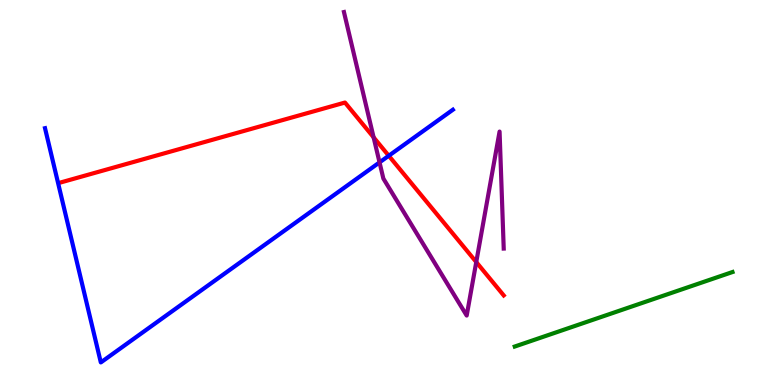[{'lines': ['blue', 'red'], 'intersections': [{'x': 5.02, 'y': 5.95}]}, {'lines': ['green', 'red'], 'intersections': []}, {'lines': ['purple', 'red'], 'intersections': [{'x': 4.82, 'y': 6.43}, {'x': 6.15, 'y': 3.19}]}, {'lines': ['blue', 'green'], 'intersections': []}, {'lines': ['blue', 'purple'], 'intersections': [{'x': 4.9, 'y': 5.78}]}, {'lines': ['green', 'purple'], 'intersections': []}]